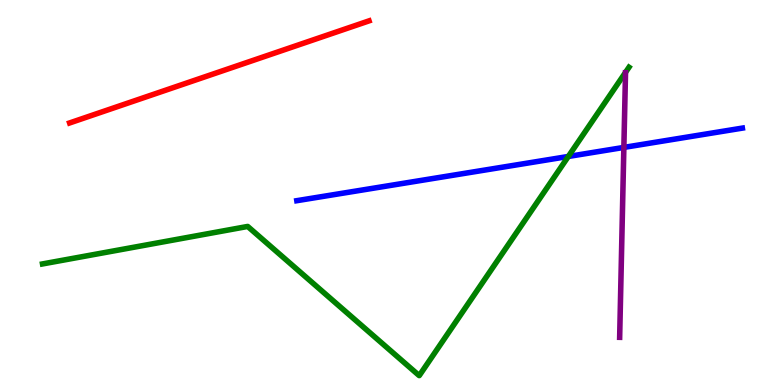[{'lines': ['blue', 'red'], 'intersections': []}, {'lines': ['green', 'red'], 'intersections': []}, {'lines': ['purple', 'red'], 'intersections': []}, {'lines': ['blue', 'green'], 'intersections': [{'x': 7.33, 'y': 5.94}]}, {'lines': ['blue', 'purple'], 'intersections': [{'x': 8.05, 'y': 6.17}]}, {'lines': ['green', 'purple'], 'intersections': []}]